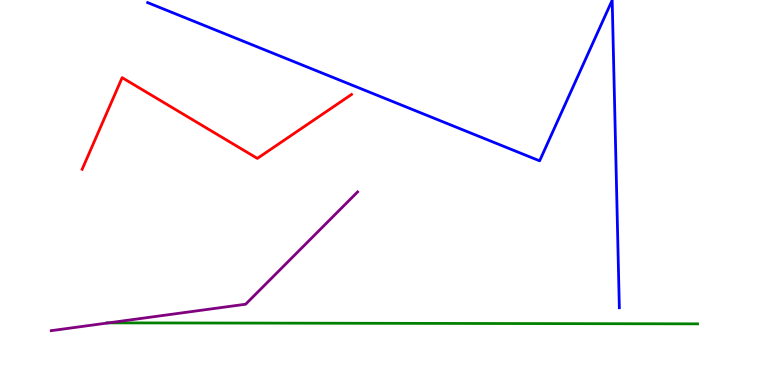[{'lines': ['blue', 'red'], 'intersections': []}, {'lines': ['green', 'red'], 'intersections': []}, {'lines': ['purple', 'red'], 'intersections': []}, {'lines': ['blue', 'green'], 'intersections': []}, {'lines': ['blue', 'purple'], 'intersections': []}, {'lines': ['green', 'purple'], 'intersections': [{'x': 1.4, 'y': 1.61}]}]